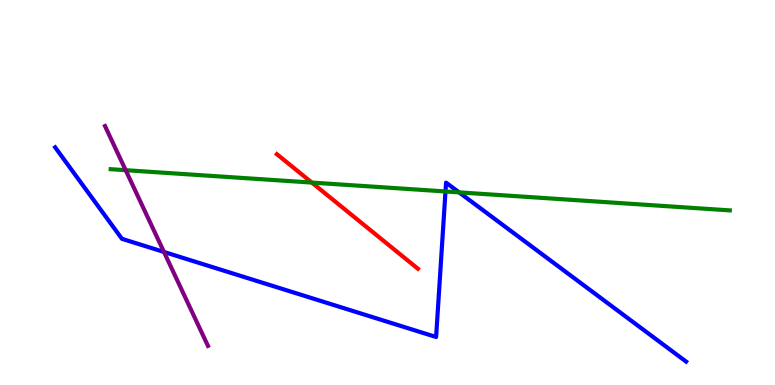[{'lines': ['blue', 'red'], 'intersections': []}, {'lines': ['green', 'red'], 'intersections': [{'x': 4.02, 'y': 5.26}]}, {'lines': ['purple', 'red'], 'intersections': []}, {'lines': ['blue', 'green'], 'intersections': [{'x': 5.75, 'y': 5.03}, {'x': 5.92, 'y': 5.0}]}, {'lines': ['blue', 'purple'], 'intersections': [{'x': 2.12, 'y': 3.46}]}, {'lines': ['green', 'purple'], 'intersections': [{'x': 1.62, 'y': 5.58}]}]